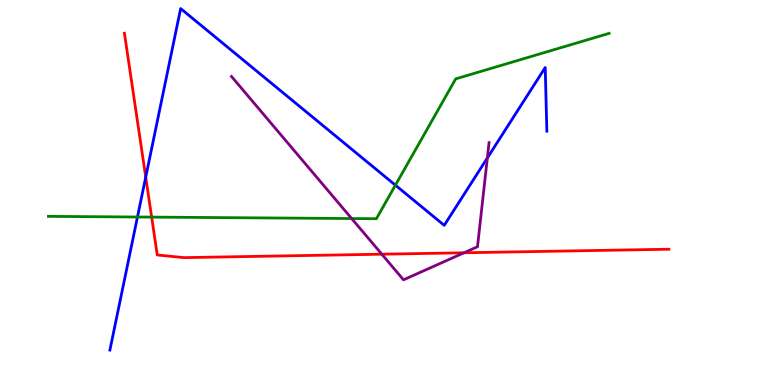[{'lines': ['blue', 'red'], 'intersections': [{'x': 1.88, 'y': 5.4}]}, {'lines': ['green', 'red'], 'intersections': [{'x': 1.96, 'y': 4.36}]}, {'lines': ['purple', 'red'], 'intersections': [{'x': 4.93, 'y': 3.4}, {'x': 5.99, 'y': 3.43}]}, {'lines': ['blue', 'green'], 'intersections': [{'x': 1.77, 'y': 4.36}, {'x': 5.1, 'y': 5.19}]}, {'lines': ['blue', 'purple'], 'intersections': [{'x': 6.29, 'y': 5.9}]}, {'lines': ['green', 'purple'], 'intersections': [{'x': 4.54, 'y': 4.32}]}]